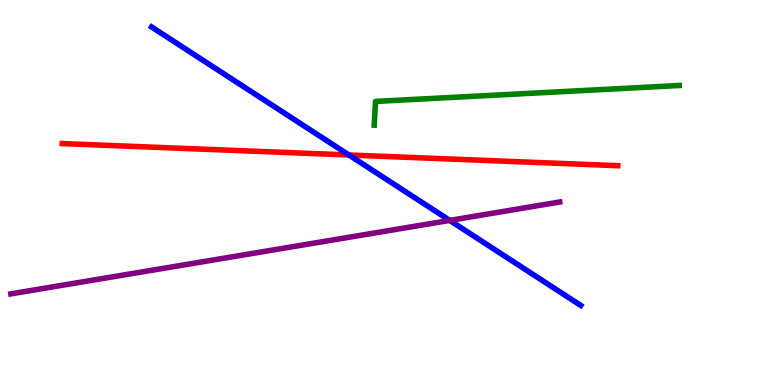[{'lines': ['blue', 'red'], 'intersections': [{'x': 4.5, 'y': 5.97}]}, {'lines': ['green', 'red'], 'intersections': []}, {'lines': ['purple', 'red'], 'intersections': []}, {'lines': ['blue', 'green'], 'intersections': []}, {'lines': ['blue', 'purple'], 'intersections': [{'x': 5.8, 'y': 4.28}]}, {'lines': ['green', 'purple'], 'intersections': []}]